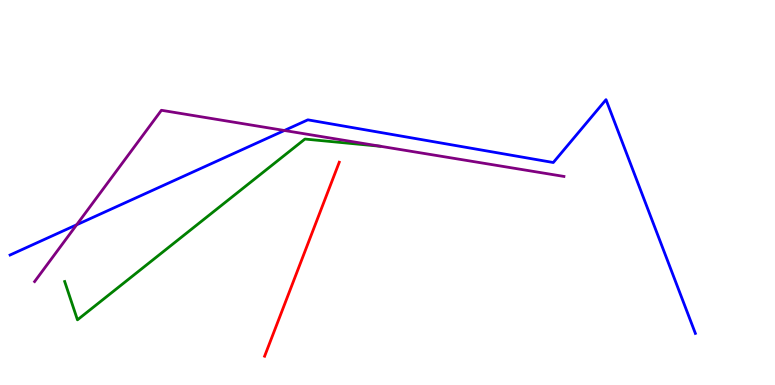[{'lines': ['blue', 'red'], 'intersections': []}, {'lines': ['green', 'red'], 'intersections': []}, {'lines': ['purple', 'red'], 'intersections': []}, {'lines': ['blue', 'green'], 'intersections': []}, {'lines': ['blue', 'purple'], 'intersections': [{'x': 0.989, 'y': 4.16}, {'x': 3.67, 'y': 6.61}]}, {'lines': ['green', 'purple'], 'intersections': []}]